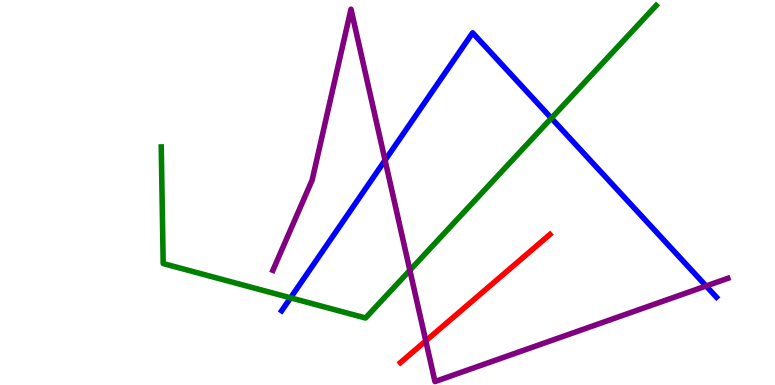[{'lines': ['blue', 'red'], 'intersections': []}, {'lines': ['green', 'red'], 'intersections': []}, {'lines': ['purple', 'red'], 'intersections': [{'x': 5.49, 'y': 1.15}]}, {'lines': ['blue', 'green'], 'intersections': [{'x': 3.75, 'y': 2.26}, {'x': 7.11, 'y': 6.93}]}, {'lines': ['blue', 'purple'], 'intersections': [{'x': 4.97, 'y': 5.84}, {'x': 9.11, 'y': 2.57}]}, {'lines': ['green', 'purple'], 'intersections': [{'x': 5.29, 'y': 2.98}]}]